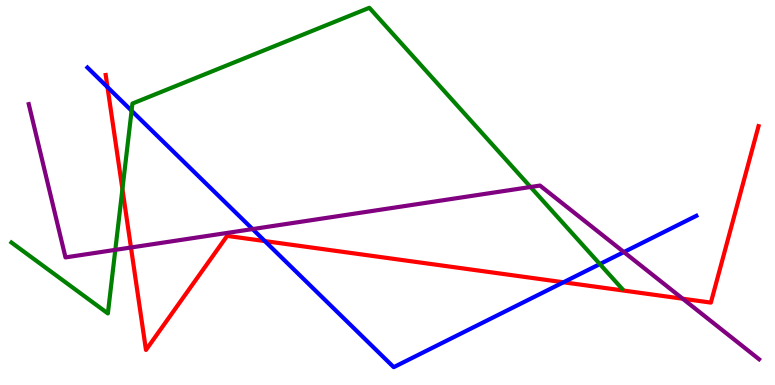[{'lines': ['blue', 'red'], 'intersections': [{'x': 1.39, 'y': 7.74}, {'x': 3.42, 'y': 3.74}, {'x': 7.27, 'y': 2.67}]}, {'lines': ['green', 'red'], 'intersections': [{'x': 1.58, 'y': 5.09}]}, {'lines': ['purple', 'red'], 'intersections': [{'x': 1.69, 'y': 3.57}, {'x': 8.81, 'y': 2.24}]}, {'lines': ['blue', 'green'], 'intersections': [{'x': 1.7, 'y': 7.12}, {'x': 7.74, 'y': 3.14}]}, {'lines': ['blue', 'purple'], 'intersections': [{'x': 3.26, 'y': 4.05}, {'x': 8.05, 'y': 3.45}]}, {'lines': ['green', 'purple'], 'intersections': [{'x': 1.49, 'y': 3.51}, {'x': 6.85, 'y': 5.14}]}]